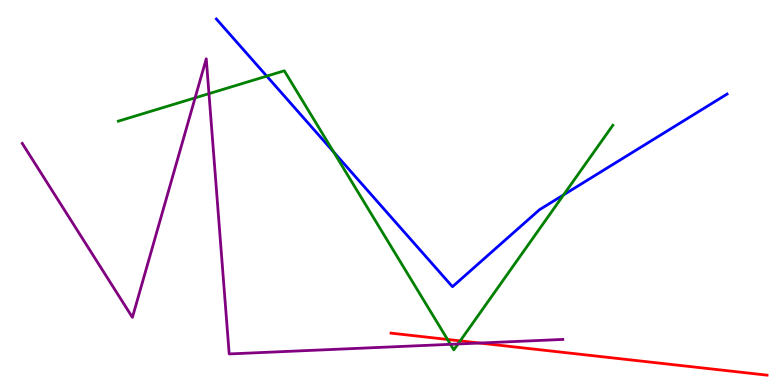[{'lines': ['blue', 'red'], 'intersections': []}, {'lines': ['green', 'red'], 'intersections': [{'x': 5.77, 'y': 1.18}, {'x': 5.94, 'y': 1.15}]}, {'lines': ['purple', 'red'], 'intersections': [{'x': 6.19, 'y': 1.09}]}, {'lines': ['blue', 'green'], 'intersections': [{'x': 3.44, 'y': 8.02}, {'x': 4.3, 'y': 6.05}, {'x': 7.27, 'y': 4.94}]}, {'lines': ['blue', 'purple'], 'intersections': []}, {'lines': ['green', 'purple'], 'intersections': [{'x': 2.52, 'y': 7.46}, {'x': 2.7, 'y': 7.57}, {'x': 5.81, 'y': 1.06}, {'x': 5.91, 'y': 1.07}]}]